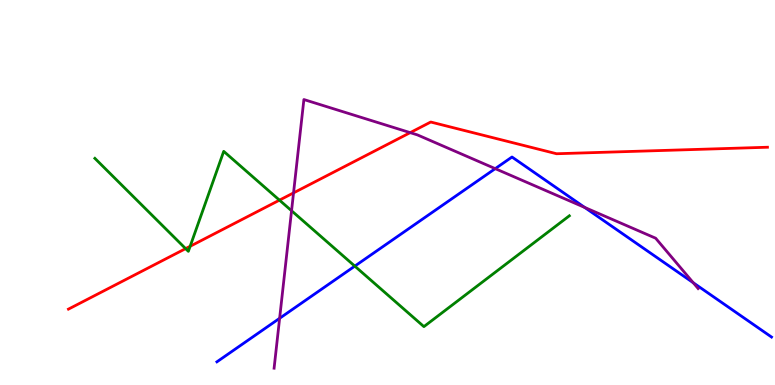[{'lines': ['blue', 'red'], 'intersections': []}, {'lines': ['green', 'red'], 'intersections': [{'x': 2.4, 'y': 3.54}, {'x': 2.45, 'y': 3.6}, {'x': 3.61, 'y': 4.8}]}, {'lines': ['purple', 'red'], 'intersections': [{'x': 3.79, 'y': 4.99}, {'x': 5.29, 'y': 6.55}]}, {'lines': ['blue', 'green'], 'intersections': [{'x': 4.58, 'y': 3.09}]}, {'lines': ['blue', 'purple'], 'intersections': [{'x': 3.61, 'y': 1.73}, {'x': 6.39, 'y': 5.62}, {'x': 7.54, 'y': 4.61}, {'x': 8.95, 'y': 2.66}]}, {'lines': ['green', 'purple'], 'intersections': [{'x': 3.76, 'y': 4.53}]}]